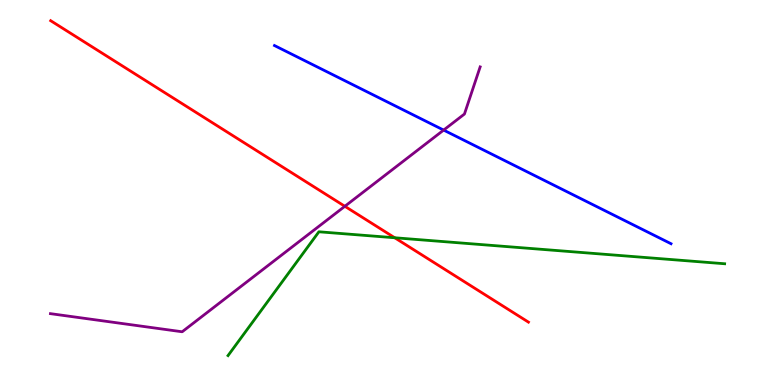[{'lines': ['blue', 'red'], 'intersections': []}, {'lines': ['green', 'red'], 'intersections': [{'x': 5.09, 'y': 3.82}]}, {'lines': ['purple', 'red'], 'intersections': [{'x': 4.45, 'y': 4.64}]}, {'lines': ['blue', 'green'], 'intersections': []}, {'lines': ['blue', 'purple'], 'intersections': [{'x': 5.72, 'y': 6.62}]}, {'lines': ['green', 'purple'], 'intersections': []}]